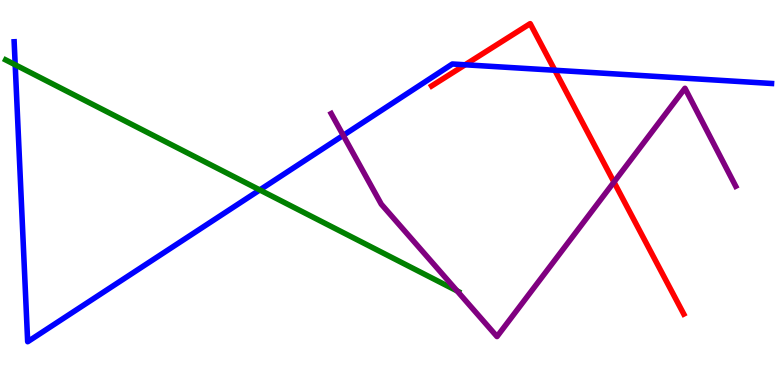[{'lines': ['blue', 'red'], 'intersections': [{'x': 6.0, 'y': 8.32}, {'x': 7.16, 'y': 8.18}]}, {'lines': ['green', 'red'], 'intersections': []}, {'lines': ['purple', 'red'], 'intersections': [{'x': 7.92, 'y': 5.27}]}, {'lines': ['blue', 'green'], 'intersections': [{'x': 0.196, 'y': 8.32}, {'x': 3.35, 'y': 5.07}]}, {'lines': ['blue', 'purple'], 'intersections': [{'x': 4.43, 'y': 6.48}]}, {'lines': ['green', 'purple'], 'intersections': [{'x': 5.9, 'y': 2.44}]}]